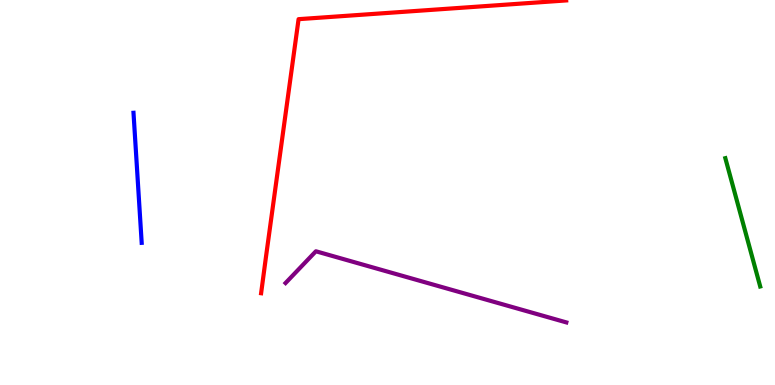[{'lines': ['blue', 'red'], 'intersections': []}, {'lines': ['green', 'red'], 'intersections': []}, {'lines': ['purple', 'red'], 'intersections': []}, {'lines': ['blue', 'green'], 'intersections': []}, {'lines': ['blue', 'purple'], 'intersections': []}, {'lines': ['green', 'purple'], 'intersections': []}]